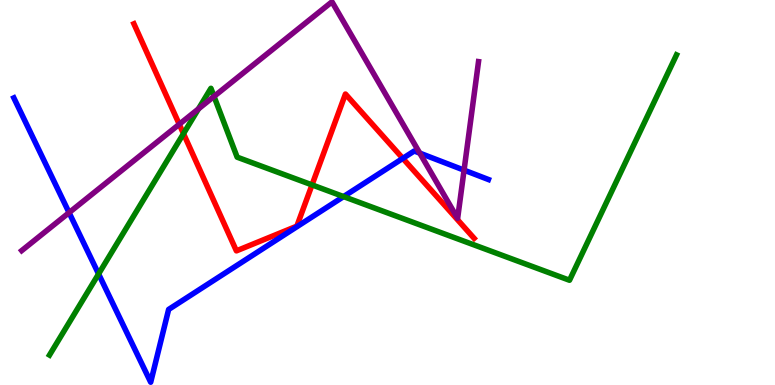[{'lines': ['blue', 'red'], 'intersections': [{'x': 5.2, 'y': 5.89}]}, {'lines': ['green', 'red'], 'intersections': [{'x': 2.37, 'y': 6.53}, {'x': 4.03, 'y': 5.2}]}, {'lines': ['purple', 'red'], 'intersections': [{'x': 2.31, 'y': 6.77}]}, {'lines': ['blue', 'green'], 'intersections': [{'x': 1.27, 'y': 2.88}, {'x': 4.43, 'y': 4.89}]}, {'lines': ['blue', 'purple'], 'intersections': [{'x': 0.891, 'y': 4.48}, {'x': 5.42, 'y': 6.02}, {'x': 5.99, 'y': 5.58}]}, {'lines': ['green', 'purple'], 'intersections': [{'x': 2.56, 'y': 7.17}, {'x': 2.76, 'y': 7.5}]}]